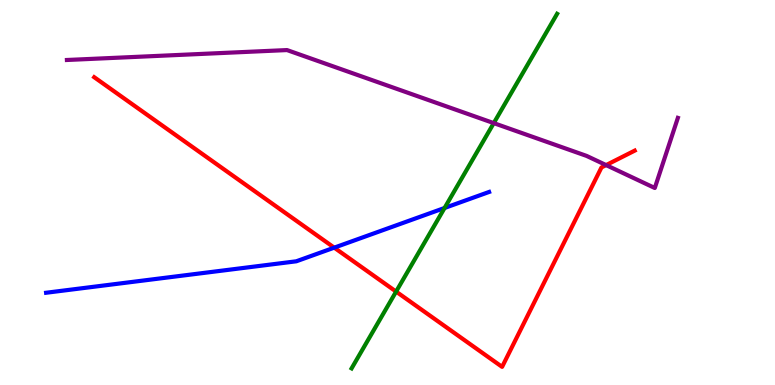[{'lines': ['blue', 'red'], 'intersections': [{'x': 4.31, 'y': 3.57}]}, {'lines': ['green', 'red'], 'intersections': [{'x': 5.11, 'y': 2.43}]}, {'lines': ['purple', 'red'], 'intersections': [{'x': 7.82, 'y': 5.71}]}, {'lines': ['blue', 'green'], 'intersections': [{'x': 5.74, 'y': 4.6}]}, {'lines': ['blue', 'purple'], 'intersections': []}, {'lines': ['green', 'purple'], 'intersections': [{'x': 6.37, 'y': 6.8}]}]